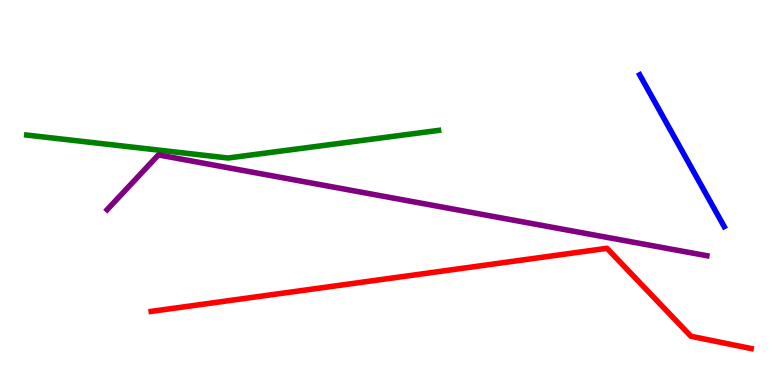[{'lines': ['blue', 'red'], 'intersections': []}, {'lines': ['green', 'red'], 'intersections': []}, {'lines': ['purple', 'red'], 'intersections': []}, {'lines': ['blue', 'green'], 'intersections': []}, {'lines': ['blue', 'purple'], 'intersections': []}, {'lines': ['green', 'purple'], 'intersections': []}]